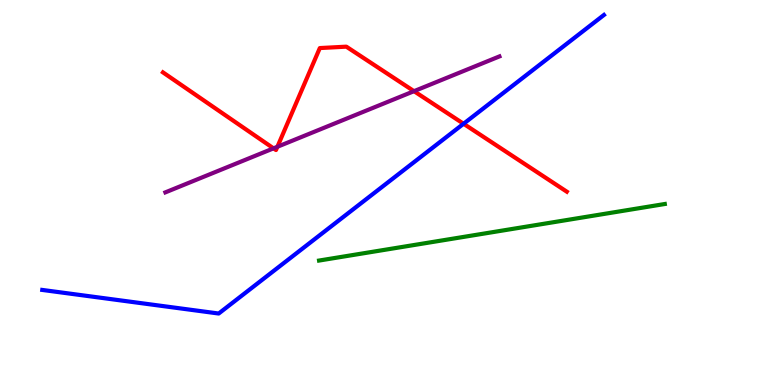[{'lines': ['blue', 'red'], 'intersections': [{'x': 5.98, 'y': 6.79}]}, {'lines': ['green', 'red'], 'intersections': []}, {'lines': ['purple', 'red'], 'intersections': [{'x': 3.53, 'y': 6.15}, {'x': 3.58, 'y': 6.19}, {'x': 5.34, 'y': 7.63}]}, {'lines': ['blue', 'green'], 'intersections': []}, {'lines': ['blue', 'purple'], 'intersections': []}, {'lines': ['green', 'purple'], 'intersections': []}]